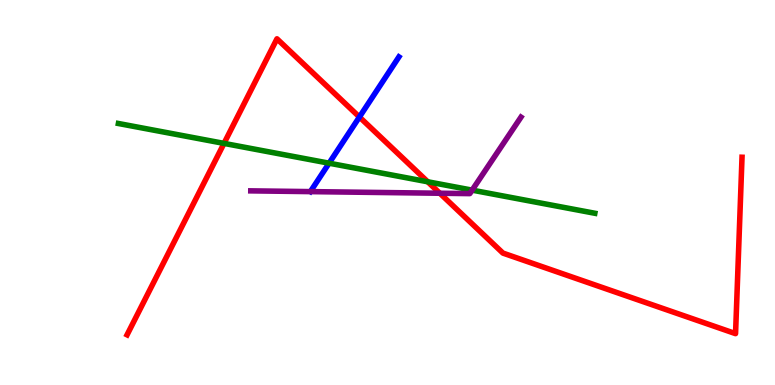[{'lines': ['blue', 'red'], 'intersections': [{'x': 4.64, 'y': 6.96}]}, {'lines': ['green', 'red'], 'intersections': [{'x': 2.89, 'y': 6.28}, {'x': 5.52, 'y': 5.28}]}, {'lines': ['purple', 'red'], 'intersections': [{'x': 5.68, 'y': 4.98}]}, {'lines': ['blue', 'green'], 'intersections': [{'x': 4.25, 'y': 5.76}]}, {'lines': ['blue', 'purple'], 'intersections': []}, {'lines': ['green', 'purple'], 'intersections': [{'x': 6.09, 'y': 5.06}]}]